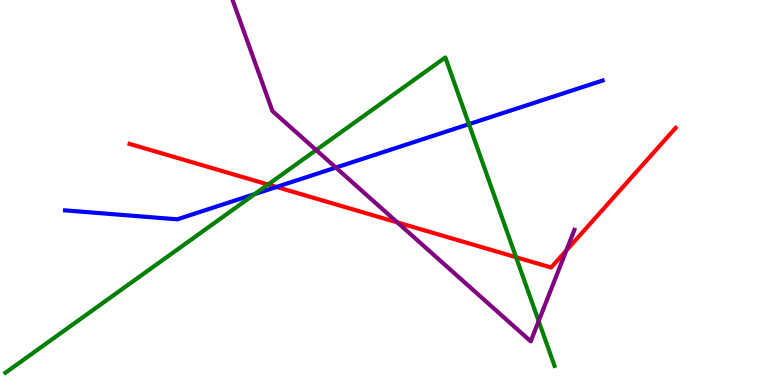[{'lines': ['blue', 'red'], 'intersections': [{'x': 3.57, 'y': 5.14}]}, {'lines': ['green', 'red'], 'intersections': [{'x': 3.46, 'y': 5.21}, {'x': 6.66, 'y': 3.32}]}, {'lines': ['purple', 'red'], 'intersections': [{'x': 5.13, 'y': 4.22}, {'x': 7.31, 'y': 3.49}]}, {'lines': ['blue', 'green'], 'intersections': [{'x': 3.29, 'y': 4.96}, {'x': 6.05, 'y': 6.78}]}, {'lines': ['blue', 'purple'], 'intersections': [{'x': 4.33, 'y': 5.65}]}, {'lines': ['green', 'purple'], 'intersections': [{'x': 4.08, 'y': 6.1}, {'x': 6.95, 'y': 1.66}]}]